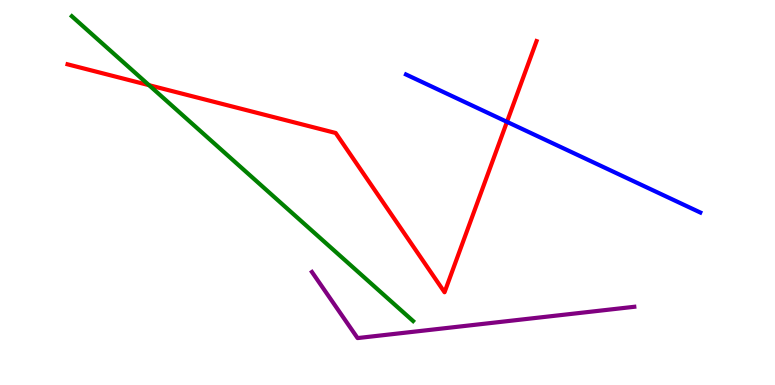[{'lines': ['blue', 'red'], 'intersections': [{'x': 6.54, 'y': 6.84}]}, {'lines': ['green', 'red'], 'intersections': [{'x': 1.92, 'y': 7.79}]}, {'lines': ['purple', 'red'], 'intersections': []}, {'lines': ['blue', 'green'], 'intersections': []}, {'lines': ['blue', 'purple'], 'intersections': []}, {'lines': ['green', 'purple'], 'intersections': []}]